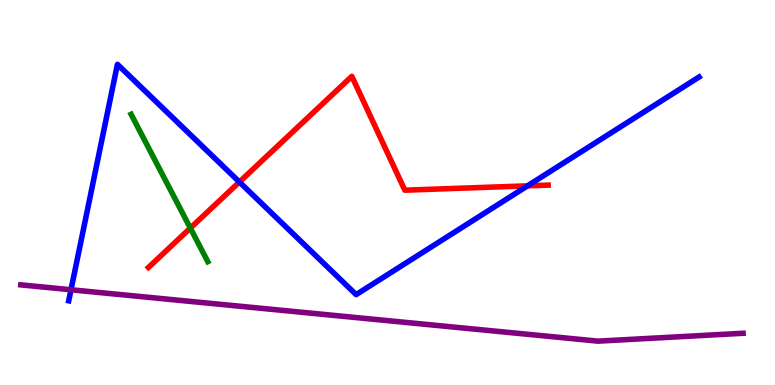[{'lines': ['blue', 'red'], 'intersections': [{'x': 3.09, 'y': 5.27}, {'x': 6.81, 'y': 5.17}]}, {'lines': ['green', 'red'], 'intersections': [{'x': 2.46, 'y': 4.08}]}, {'lines': ['purple', 'red'], 'intersections': []}, {'lines': ['blue', 'green'], 'intersections': []}, {'lines': ['blue', 'purple'], 'intersections': [{'x': 0.916, 'y': 2.47}]}, {'lines': ['green', 'purple'], 'intersections': []}]